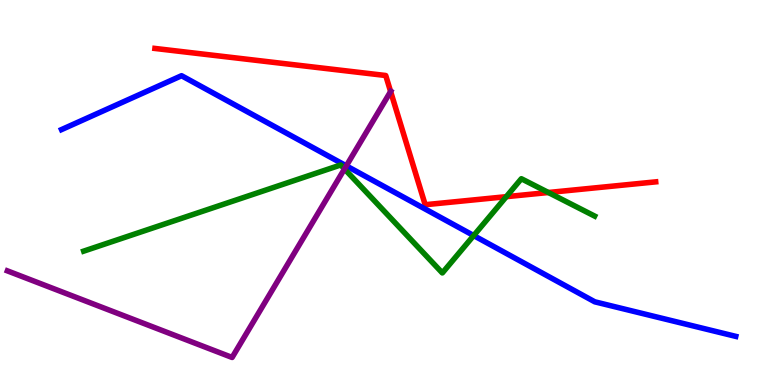[{'lines': ['blue', 'red'], 'intersections': []}, {'lines': ['green', 'red'], 'intersections': [{'x': 6.53, 'y': 4.89}, {'x': 7.08, 'y': 5.0}]}, {'lines': ['purple', 'red'], 'intersections': [{'x': 5.04, 'y': 7.62}]}, {'lines': ['blue', 'green'], 'intersections': [{'x': 6.11, 'y': 3.88}]}, {'lines': ['blue', 'purple'], 'intersections': [{'x': 4.47, 'y': 5.69}]}, {'lines': ['green', 'purple'], 'intersections': [{'x': 4.44, 'y': 5.61}]}]